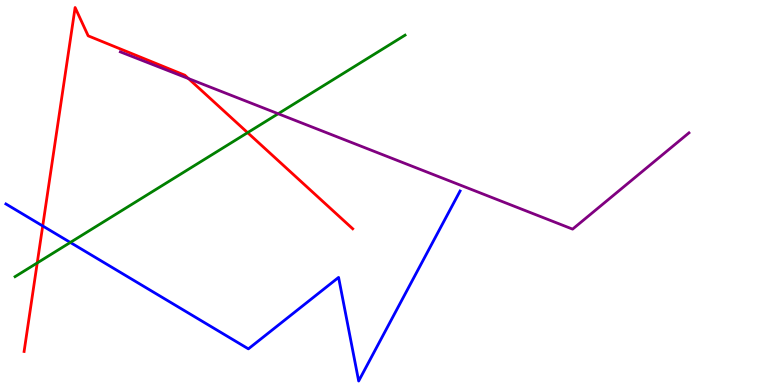[{'lines': ['blue', 'red'], 'intersections': [{'x': 0.551, 'y': 4.13}]}, {'lines': ['green', 'red'], 'intersections': [{'x': 0.48, 'y': 3.17}, {'x': 3.2, 'y': 6.55}]}, {'lines': ['purple', 'red'], 'intersections': [{'x': 2.43, 'y': 7.96}]}, {'lines': ['blue', 'green'], 'intersections': [{'x': 0.907, 'y': 3.7}]}, {'lines': ['blue', 'purple'], 'intersections': []}, {'lines': ['green', 'purple'], 'intersections': [{'x': 3.59, 'y': 7.05}]}]